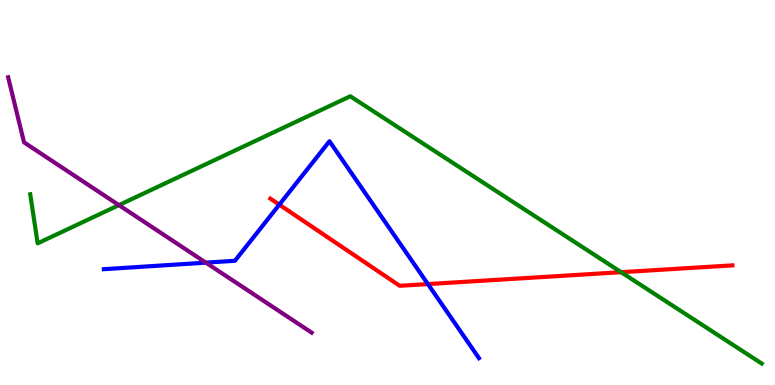[{'lines': ['blue', 'red'], 'intersections': [{'x': 3.6, 'y': 4.68}, {'x': 5.52, 'y': 2.62}]}, {'lines': ['green', 'red'], 'intersections': [{'x': 8.01, 'y': 2.93}]}, {'lines': ['purple', 'red'], 'intersections': []}, {'lines': ['blue', 'green'], 'intersections': []}, {'lines': ['blue', 'purple'], 'intersections': [{'x': 2.66, 'y': 3.18}]}, {'lines': ['green', 'purple'], 'intersections': [{'x': 1.53, 'y': 4.67}]}]